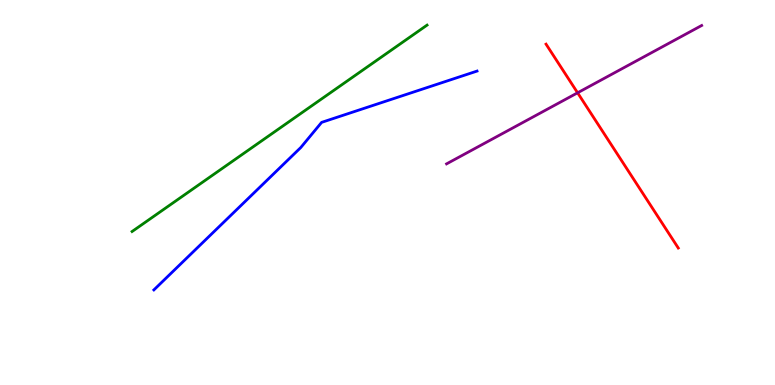[{'lines': ['blue', 'red'], 'intersections': []}, {'lines': ['green', 'red'], 'intersections': []}, {'lines': ['purple', 'red'], 'intersections': [{'x': 7.45, 'y': 7.59}]}, {'lines': ['blue', 'green'], 'intersections': []}, {'lines': ['blue', 'purple'], 'intersections': []}, {'lines': ['green', 'purple'], 'intersections': []}]